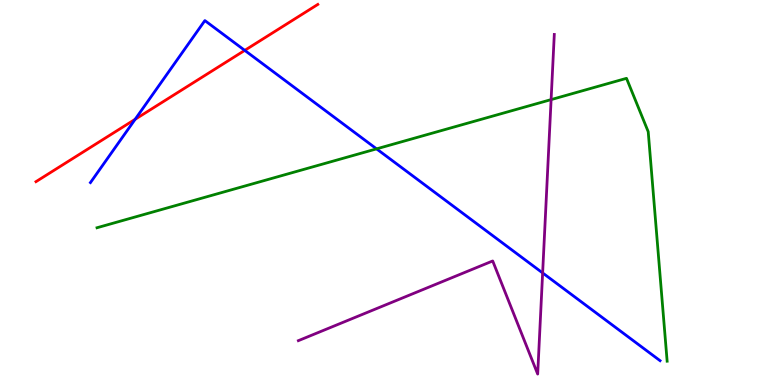[{'lines': ['blue', 'red'], 'intersections': [{'x': 1.74, 'y': 6.9}, {'x': 3.16, 'y': 8.69}]}, {'lines': ['green', 'red'], 'intersections': []}, {'lines': ['purple', 'red'], 'intersections': []}, {'lines': ['blue', 'green'], 'intersections': [{'x': 4.86, 'y': 6.13}]}, {'lines': ['blue', 'purple'], 'intersections': [{'x': 7.0, 'y': 2.91}]}, {'lines': ['green', 'purple'], 'intersections': [{'x': 7.11, 'y': 7.41}]}]